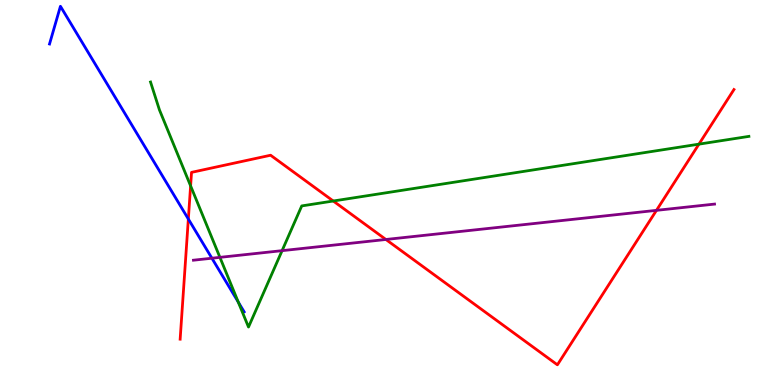[{'lines': ['blue', 'red'], 'intersections': [{'x': 2.43, 'y': 4.31}]}, {'lines': ['green', 'red'], 'intersections': [{'x': 2.46, 'y': 5.17}, {'x': 4.3, 'y': 4.78}, {'x': 9.02, 'y': 6.26}]}, {'lines': ['purple', 'red'], 'intersections': [{'x': 4.98, 'y': 3.78}, {'x': 8.47, 'y': 4.54}]}, {'lines': ['blue', 'green'], 'intersections': [{'x': 3.07, 'y': 2.15}]}, {'lines': ['blue', 'purple'], 'intersections': [{'x': 2.73, 'y': 3.29}]}, {'lines': ['green', 'purple'], 'intersections': [{'x': 2.84, 'y': 3.32}, {'x': 3.64, 'y': 3.49}]}]